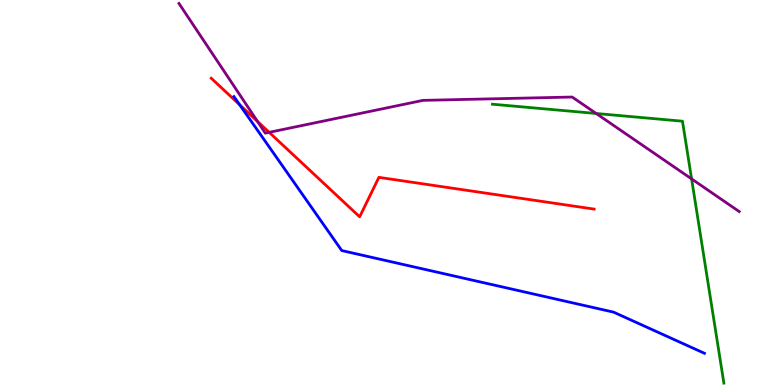[{'lines': ['blue', 'red'], 'intersections': [{'x': 3.09, 'y': 7.28}]}, {'lines': ['green', 'red'], 'intersections': []}, {'lines': ['purple', 'red'], 'intersections': [{'x': 3.32, 'y': 6.85}, {'x': 3.47, 'y': 6.56}]}, {'lines': ['blue', 'green'], 'intersections': []}, {'lines': ['blue', 'purple'], 'intersections': []}, {'lines': ['green', 'purple'], 'intersections': [{'x': 7.69, 'y': 7.05}, {'x': 8.92, 'y': 5.35}]}]